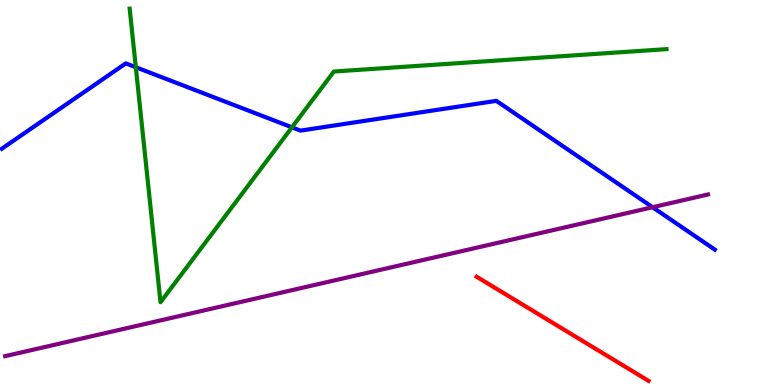[{'lines': ['blue', 'red'], 'intersections': []}, {'lines': ['green', 'red'], 'intersections': []}, {'lines': ['purple', 'red'], 'intersections': []}, {'lines': ['blue', 'green'], 'intersections': [{'x': 1.75, 'y': 8.25}, {'x': 3.77, 'y': 6.69}]}, {'lines': ['blue', 'purple'], 'intersections': [{'x': 8.42, 'y': 4.62}]}, {'lines': ['green', 'purple'], 'intersections': []}]